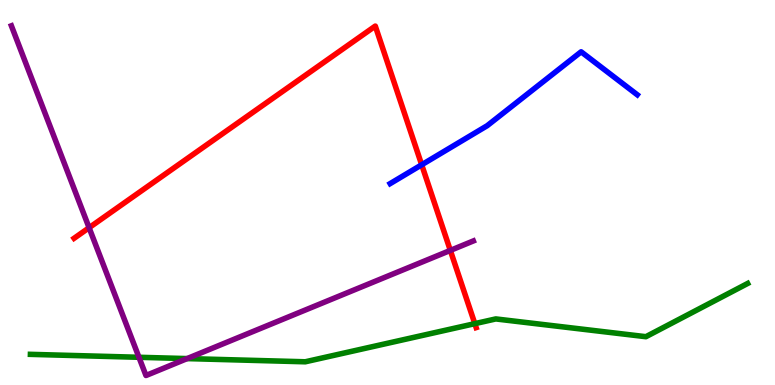[{'lines': ['blue', 'red'], 'intersections': [{'x': 5.44, 'y': 5.72}]}, {'lines': ['green', 'red'], 'intersections': [{'x': 6.13, 'y': 1.59}]}, {'lines': ['purple', 'red'], 'intersections': [{'x': 1.15, 'y': 4.09}, {'x': 5.81, 'y': 3.5}]}, {'lines': ['blue', 'green'], 'intersections': []}, {'lines': ['blue', 'purple'], 'intersections': []}, {'lines': ['green', 'purple'], 'intersections': [{'x': 1.79, 'y': 0.72}, {'x': 2.41, 'y': 0.686}]}]